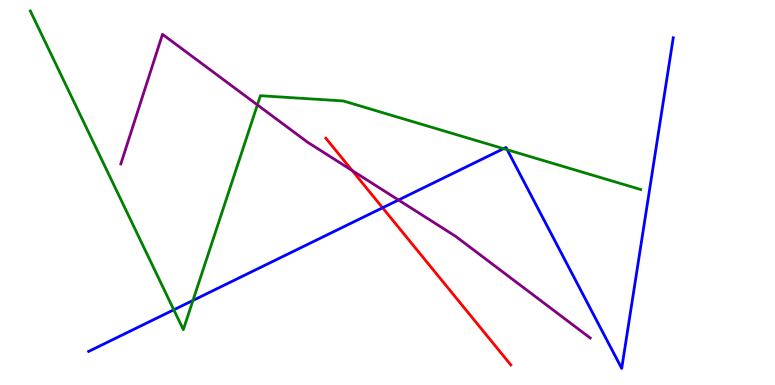[{'lines': ['blue', 'red'], 'intersections': [{'x': 4.94, 'y': 4.6}]}, {'lines': ['green', 'red'], 'intersections': []}, {'lines': ['purple', 'red'], 'intersections': [{'x': 4.55, 'y': 5.57}]}, {'lines': ['blue', 'green'], 'intersections': [{'x': 2.24, 'y': 1.95}, {'x': 2.49, 'y': 2.2}, {'x': 6.5, 'y': 6.14}, {'x': 6.54, 'y': 6.11}]}, {'lines': ['blue', 'purple'], 'intersections': [{'x': 5.14, 'y': 4.81}]}, {'lines': ['green', 'purple'], 'intersections': [{'x': 3.32, 'y': 7.28}]}]